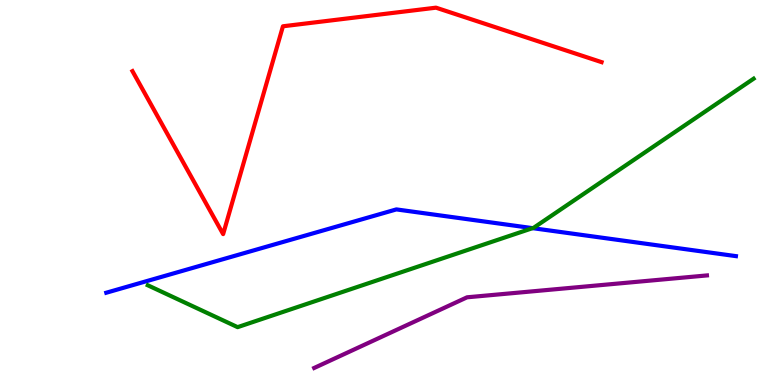[{'lines': ['blue', 'red'], 'intersections': []}, {'lines': ['green', 'red'], 'intersections': []}, {'lines': ['purple', 'red'], 'intersections': []}, {'lines': ['blue', 'green'], 'intersections': [{'x': 6.87, 'y': 4.07}]}, {'lines': ['blue', 'purple'], 'intersections': []}, {'lines': ['green', 'purple'], 'intersections': []}]